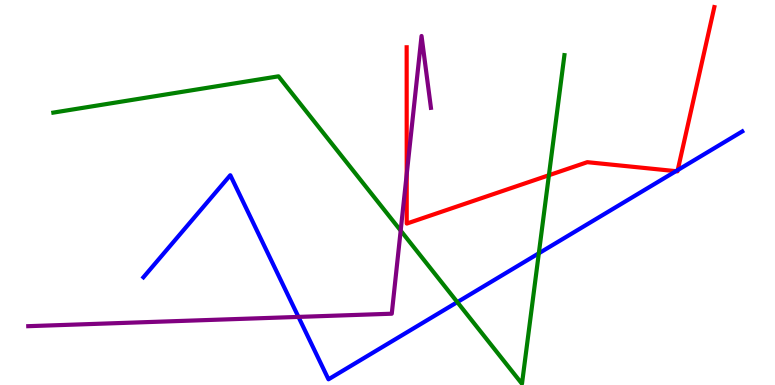[{'lines': ['blue', 'red'], 'intersections': [{'x': 8.72, 'y': 5.55}, {'x': 8.74, 'y': 5.58}]}, {'lines': ['green', 'red'], 'intersections': [{'x': 7.08, 'y': 5.45}]}, {'lines': ['purple', 'red'], 'intersections': [{'x': 5.25, 'y': 5.47}]}, {'lines': ['blue', 'green'], 'intersections': [{'x': 5.9, 'y': 2.15}, {'x': 6.95, 'y': 3.42}]}, {'lines': ['blue', 'purple'], 'intersections': [{'x': 3.85, 'y': 1.77}]}, {'lines': ['green', 'purple'], 'intersections': [{'x': 5.17, 'y': 4.01}]}]